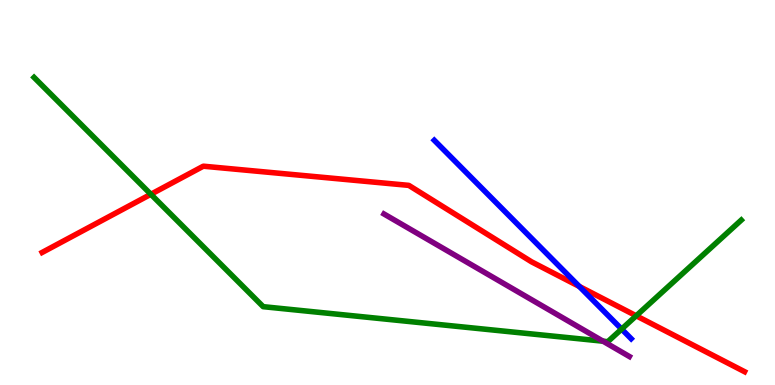[{'lines': ['blue', 'red'], 'intersections': [{'x': 7.48, 'y': 2.56}]}, {'lines': ['green', 'red'], 'intersections': [{'x': 1.95, 'y': 4.95}, {'x': 8.21, 'y': 1.8}]}, {'lines': ['purple', 'red'], 'intersections': []}, {'lines': ['blue', 'green'], 'intersections': [{'x': 8.02, 'y': 1.45}]}, {'lines': ['blue', 'purple'], 'intersections': []}, {'lines': ['green', 'purple'], 'intersections': [{'x': 7.78, 'y': 1.14}]}]